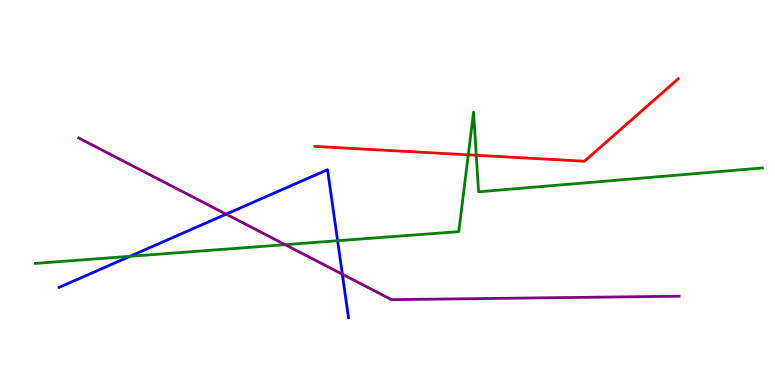[{'lines': ['blue', 'red'], 'intersections': []}, {'lines': ['green', 'red'], 'intersections': [{'x': 6.04, 'y': 5.98}, {'x': 6.15, 'y': 5.97}]}, {'lines': ['purple', 'red'], 'intersections': []}, {'lines': ['blue', 'green'], 'intersections': [{'x': 1.68, 'y': 3.34}, {'x': 4.36, 'y': 3.75}]}, {'lines': ['blue', 'purple'], 'intersections': [{'x': 2.92, 'y': 4.44}, {'x': 4.42, 'y': 2.88}]}, {'lines': ['green', 'purple'], 'intersections': [{'x': 3.68, 'y': 3.65}]}]